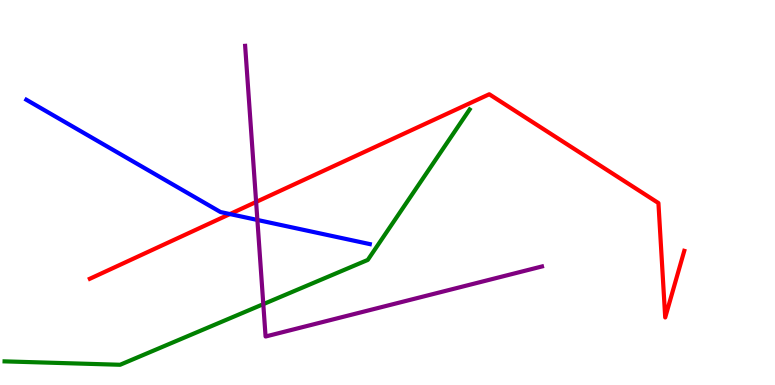[{'lines': ['blue', 'red'], 'intersections': [{'x': 2.97, 'y': 4.44}]}, {'lines': ['green', 'red'], 'intersections': []}, {'lines': ['purple', 'red'], 'intersections': [{'x': 3.3, 'y': 4.75}]}, {'lines': ['blue', 'green'], 'intersections': []}, {'lines': ['blue', 'purple'], 'intersections': [{'x': 3.32, 'y': 4.29}]}, {'lines': ['green', 'purple'], 'intersections': [{'x': 3.4, 'y': 2.1}]}]